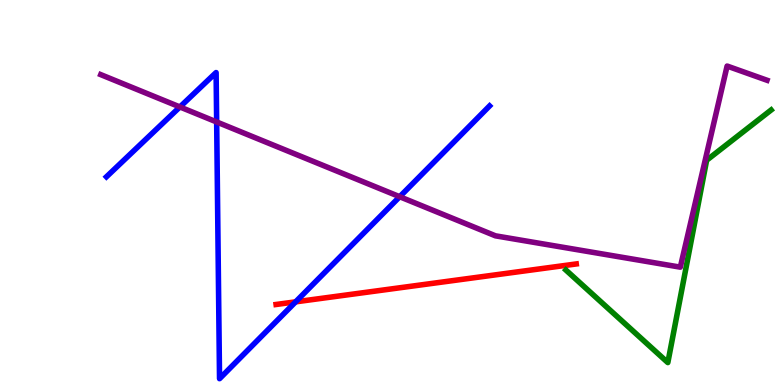[{'lines': ['blue', 'red'], 'intersections': [{'x': 3.81, 'y': 2.16}]}, {'lines': ['green', 'red'], 'intersections': []}, {'lines': ['purple', 'red'], 'intersections': []}, {'lines': ['blue', 'green'], 'intersections': []}, {'lines': ['blue', 'purple'], 'intersections': [{'x': 2.32, 'y': 7.22}, {'x': 2.8, 'y': 6.83}, {'x': 5.16, 'y': 4.89}]}, {'lines': ['green', 'purple'], 'intersections': []}]